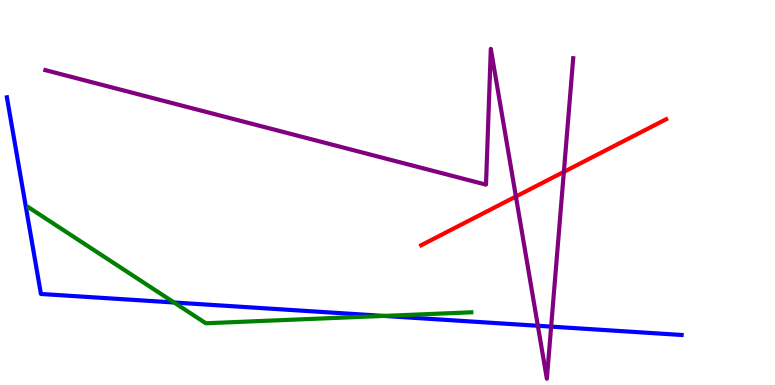[{'lines': ['blue', 'red'], 'intersections': []}, {'lines': ['green', 'red'], 'intersections': []}, {'lines': ['purple', 'red'], 'intersections': [{'x': 6.66, 'y': 4.9}, {'x': 7.28, 'y': 5.54}]}, {'lines': ['blue', 'green'], 'intersections': [{'x': 2.25, 'y': 2.14}, {'x': 4.95, 'y': 1.79}]}, {'lines': ['blue', 'purple'], 'intersections': [{'x': 6.94, 'y': 1.54}, {'x': 7.11, 'y': 1.52}]}, {'lines': ['green', 'purple'], 'intersections': []}]